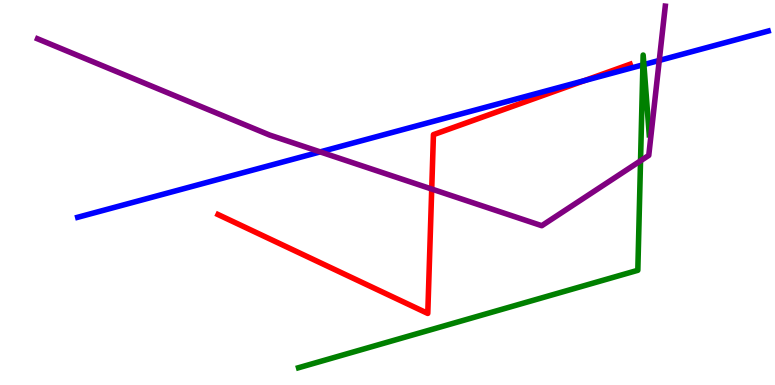[{'lines': ['blue', 'red'], 'intersections': [{'x': 7.54, 'y': 7.91}]}, {'lines': ['green', 'red'], 'intersections': []}, {'lines': ['purple', 'red'], 'intersections': [{'x': 5.57, 'y': 5.09}]}, {'lines': ['blue', 'green'], 'intersections': [{'x': 8.3, 'y': 8.32}, {'x': 8.31, 'y': 8.32}]}, {'lines': ['blue', 'purple'], 'intersections': [{'x': 4.13, 'y': 6.05}, {'x': 8.51, 'y': 8.43}]}, {'lines': ['green', 'purple'], 'intersections': [{'x': 8.26, 'y': 5.82}]}]